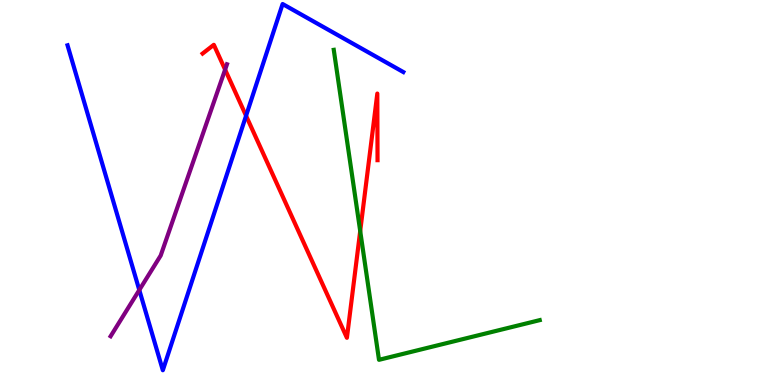[{'lines': ['blue', 'red'], 'intersections': [{'x': 3.18, 'y': 6.99}]}, {'lines': ['green', 'red'], 'intersections': [{'x': 4.65, 'y': 4.0}]}, {'lines': ['purple', 'red'], 'intersections': [{'x': 2.9, 'y': 8.19}]}, {'lines': ['blue', 'green'], 'intersections': []}, {'lines': ['blue', 'purple'], 'intersections': [{'x': 1.8, 'y': 2.47}]}, {'lines': ['green', 'purple'], 'intersections': []}]